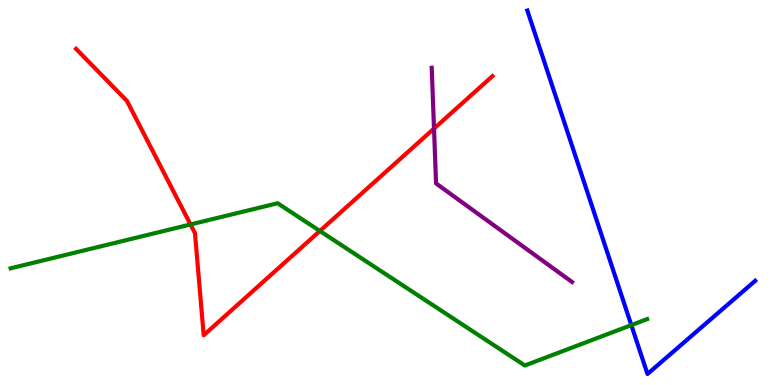[{'lines': ['blue', 'red'], 'intersections': []}, {'lines': ['green', 'red'], 'intersections': [{'x': 2.46, 'y': 4.17}, {'x': 4.13, 'y': 4.0}]}, {'lines': ['purple', 'red'], 'intersections': [{'x': 5.6, 'y': 6.66}]}, {'lines': ['blue', 'green'], 'intersections': [{'x': 8.15, 'y': 1.56}]}, {'lines': ['blue', 'purple'], 'intersections': []}, {'lines': ['green', 'purple'], 'intersections': []}]